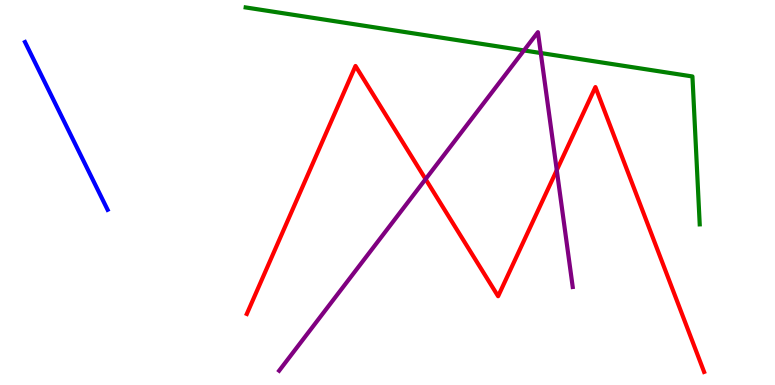[{'lines': ['blue', 'red'], 'intersections': []}, {'lines': ['green', 'red'], 'intersections': []}, {'lines': ['purple', 'red'], 'intersections': [{'x': 5.49, 'y': 5.35}, {'x': 7.18, 'y': 5.58}]}, {'lines': ['blue', 'green'], 'intersections': []}, {'lines': ['blue', 'purple'], 'intersections': []}, {'lines': ['green', 'purple'], 'intersections': [{'x': 6.76, 'y': 8.69}, {'x': 6.98, 'y': 8.62}]}]